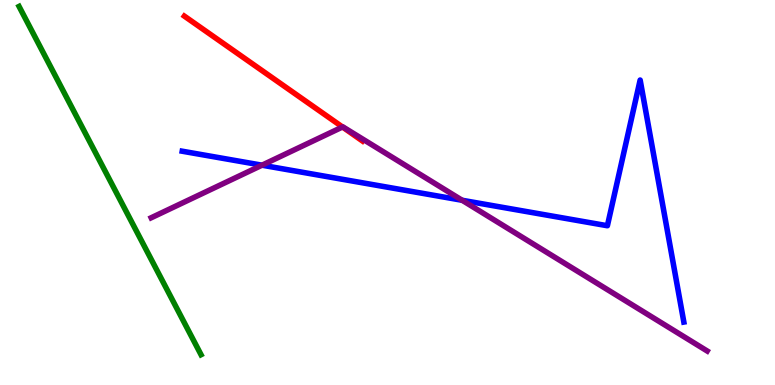[{'lines': ['blue', 'red'], 'intersections': []}, {'lines': ['green', 'red'], 'intersections': []}, {'lines': ['purple', 'red'], 'intersections': [{'x': 4.42, 'y': 6.7}]}, {'lines': ['blue', 'green'], 'intersections': []}, {'lines': ['blue', 'purple'], 'intersections': [{'x': 3.38, 'y': 5.71}, {'x': 5.96, 'y': 4.8}]}, {'lines': ['green', 'purple'], 'intersections': []}]